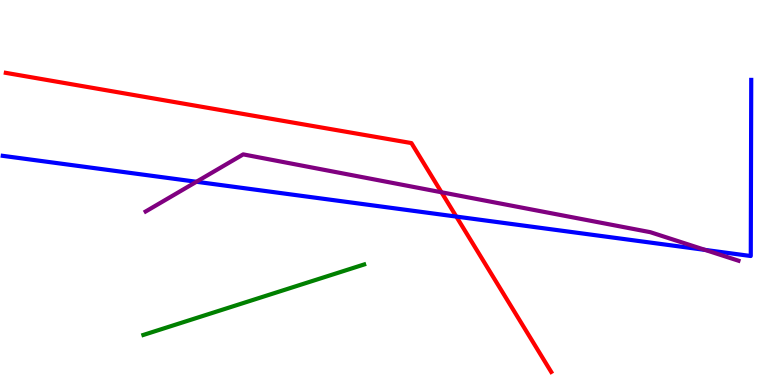[{'lines': ['blue', 'red'], 'intersections': [{'x': 5.89, 'y': 4.37}]}, {'lines': ['green', 'red'], 'intersections': []}, {'lines': ['purple', 'red'], 'intersections': [{'x': 5.7, 'y': 5.01}]}, {'lines': ['blue', 'green'], 'intersections': []}, {'lines': ['blue', 'purple'], 'intersections': [{'x': 2.53, 'y': 5.28}, {'x': 9.1, 'y': 3.51}]}, {'lines': ['green', 'purple'], 'intersections': []}]